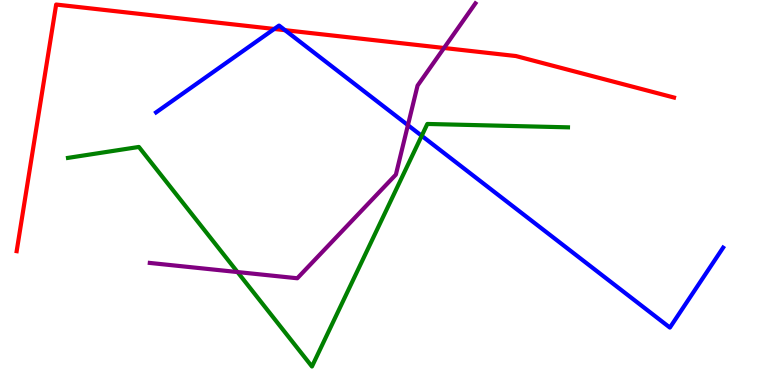[{'lines': ['blue', 'red'], 'intersections': [{'x': 3.54, 'y': 9.25}, {'x': 3.68, 'y': 9.22}]}, {'lines': ['green', 'red'], 'intersections': []}, {'lines': ['purple', 'red'], 'intersections': [{'x': 5.73, 'y': 8.75}]}, {'lines': ['blue', 'green'], 'intersections': [{'x': 5.44, 'y': 6.47}]}, {'lines': ['blue', 'purple'], 'intersections': [{'x': 5.26, 'y': 6.75}]}, {'lines': ['green', 'purple'], 'intersections': [{'x': 3.06, 'y': 2.93}]}]